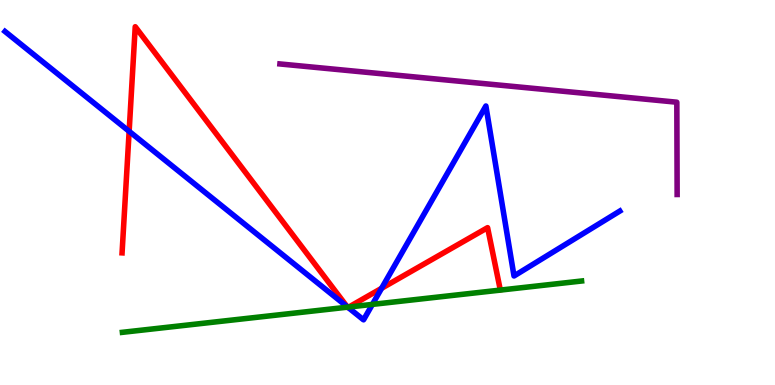[{'lines': ['blue', 'red'], 'intersections': [{'x': 1.67, 'y': 6.59}, {'x': 4.48, 'y': 2.04}, {'x': 4.49, 'y': 2.01}, {'x': 4.92, 'y': 2.51}]}, {'lines': ['green', 'red'], 'intersections': [{'x': 4.48, 'y': 2.02}, {'x': 4.5, 'y': 2.03}]}, {'lines': ['purple', 'red'], 'intersections': []}, {'lines': ['blue', 'green'], 'intersections': [{'x': 4.49, 'y': 2.02}, {'x': 4.81, 'y': 2.09}]}, {'lines': ['blue', 'purple'], 'intersections': []}, {'lines': ['green', 'purple'], 'intersections': []}]